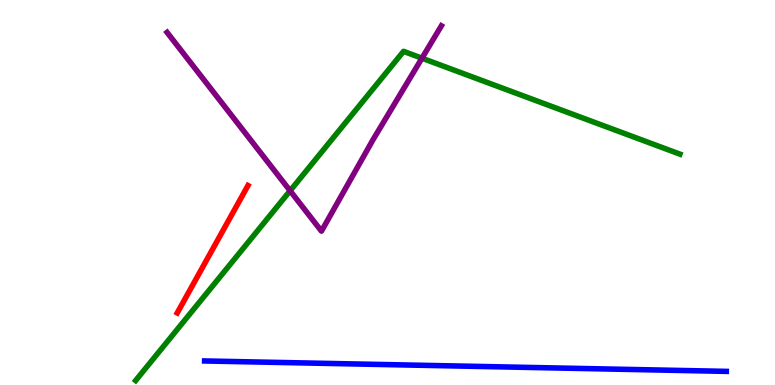[{'lines': ['blue', 'red'], 'intersections': []}, {'lines': ['green', 'red'], 'intersections': []}, {'lines': ['purple', 'red'], 'intersections': []}, {'lines': ['blue', 'green'], 'intersections': []}, {'lines': ['blue', 'purple'], 'intersections': []}, {'lines': ['green', 'purple'], 'intersections': [{'x': 3.74, 'y': 5.04}, {'x': 5.44, 'y': 8.49}]}]